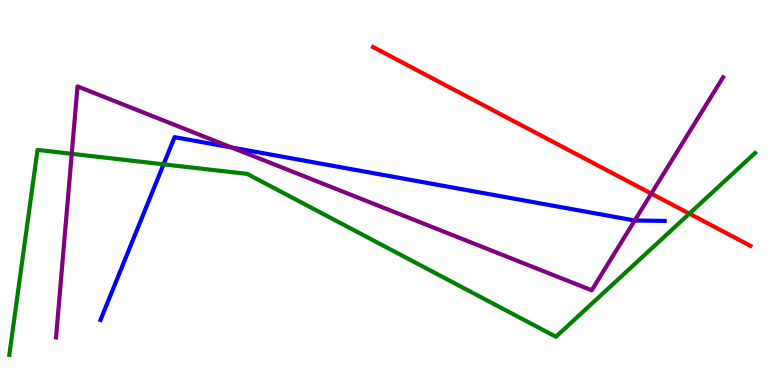[{'lines': ['blue', 'red'], 'intersections': []}, {'lines': ['green', 'red'], 'intersections': [{'x': 8.9, 'y': 4.45}]}, {'lines': ['purple', 'red'], 'intersections': [{'x': 8.4, 'y': 4.97}]}, {'lines': ['blue', 'green'], 'intersections': [{'x': 2.11, 'y': 5.73}]}, {'lines': ['blue', 'purple'], 'intersections': [{'x': 2.99, 'y': 6.17}, {'x': 8.19, 'y': 4.27}]}, {'lines': ['green', 'purple'], 'intersections': [{'x': 0.926, 'y': 6.0}]}]